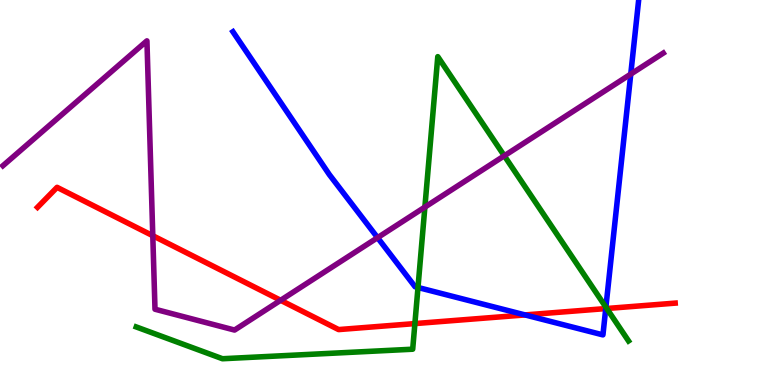[{'lines': ['blue', 'red'], 'intersections': [{'x': 6.77, 'y': 1.82}, {'x': 7.82, 'y': 1.98}]}, {'lines': ['green', 'red'], 'intersections': [{'x': 5.35, 'y': 1.6}, {'x': 7.83, 'y': 1.99}]}, {'lines': ['purple', 'red'], 'intersections': [{'x': 1.97, 'y': 3.88}, {'x': 3.62, 'y': 2.2}]}, {'lines': ['blue', 'green'], 'intersections': [{'x': 5.39, 'y': 2.53}, {'x': 7.82, 'y': 2.02}]}, {'lines': ['blue', 'purple'], 'intersections': [{'x': 4.87, 'y': 3.83}, {'x': 8.14, 'y': 8.08}]}, {'lines': ['green', 'purple'], 'intersections': [{'x': 5.48, 'y': 4.62}, {'x': 6.51, 'y': 5.95}]}]